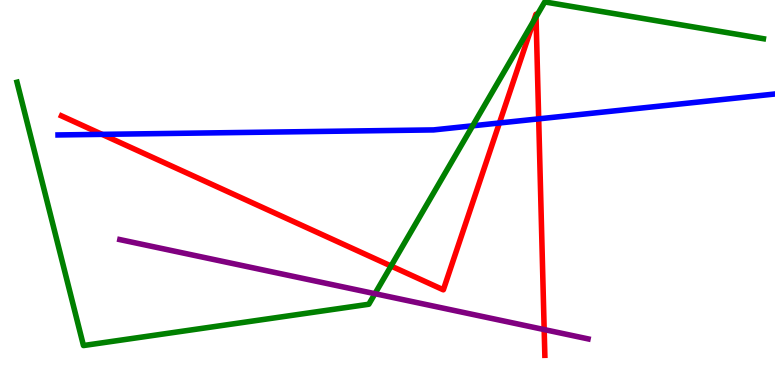[{'lines': ['blue', 'red'], 'intersections': [{'x': 1.32, 'y': 6.51}, {'x': 6.44, 'y': 6.81}, {'x': 6.95, 'y': 6.91}]}, {'lines': ['green', 'red'], 'intersections': [{'x': 5.05, 'y': 3.09}, {'x': 6.89, 'y': 9.46}, {'x': 6.92, 'y': 9.56}]}, {'lines': ['purple', 'red'], 'intersections': [{'x': 7.02, 'y': 1.44}]}, {'lines': ['blue', 'green'], 'intersections': [{'x': 6.1, 'y': 6.73}]}, {'lines': ['blue', 'purple'], 'intersections': []}, {'lines': ['green', 'purple'], 'intersections': [{'x': 4.84, 'y': 2.37}]}]